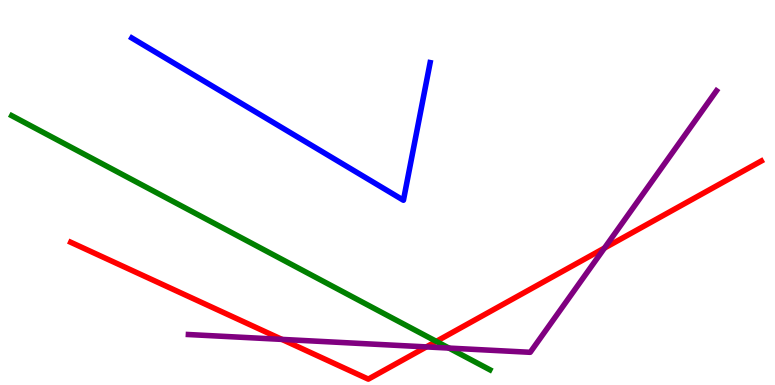[{'lines': ['blue', 'red'], 'intersections': []}, {'lines': ['green', 'red'], 'intersections': [{'x': 5.63, 'y': 1.13}]}, {'lines': ['purple', 'red'], 'intersections': [{'x': 3.64, 'y': 1.18}, {'x': 5.5, 'y': 0.989}, {'x': 7.8, 'y': 3.56}]}, {'lines': ['blue', 'green'], 'intersections': []}, {'lines': ['blue', 'purple'], 'intersections': []}, {'lines': ['green', 'purple'], 'intersections': [{'x': 5.79, 'y': 0.959}]}]